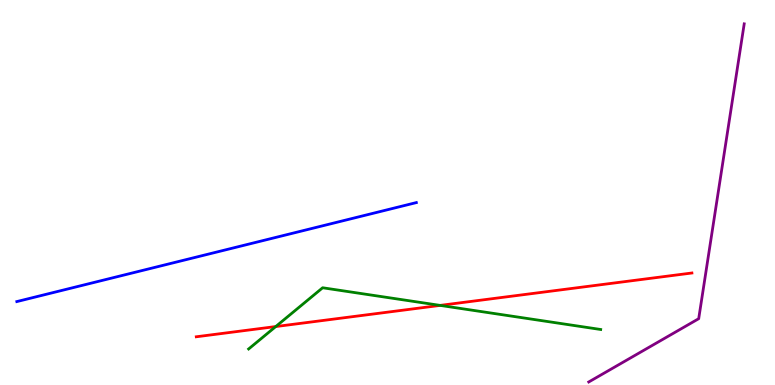[{'lines': ['blue', 'red'], 'intersections': []}, {'lines': ['green', 'red'], 'intersections': [{'x': 3.56, 'y': 1.52}, {'x': 5.68, 'y': 2.07}]}, {'lines': ['purple', 'red'], 'intersections': []}, {'lines': ['blue', 'green'], 'intersections': []}, {'lines': ['blue', 'purple'], 'intersections': []}, {'lines': ['green', 'purple'], 'intersections': []}]